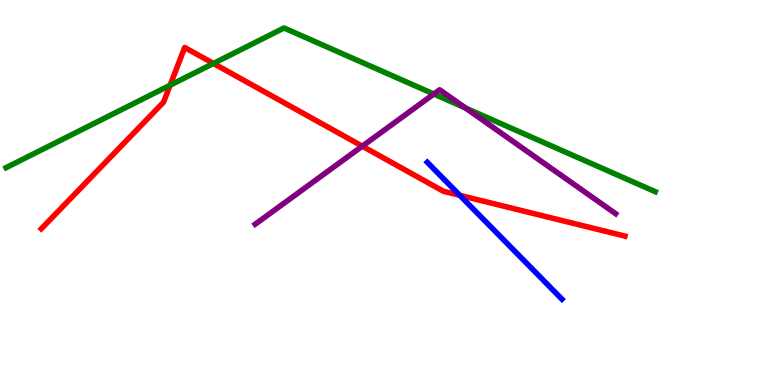[{'lines': ['blue', 'red'], 'intersections': [{'x': 5.93, 'y': 4.93}]}, {'lines': ['green', 'red'], 'intersections': [{'x': 2.19, 'y': 7.79}, {'x': 2.75, 'y': 8.35}]}, {'lines': ['purple', 'red'], 'intersections': [{'x': 4.67, 'y': 6.2}]}, {'lines': ['blue', 'green'], 'intersections': []}, {'lines': ['blue', 'purple'], 'intersections': []}, {'lines': ['green', 'purple'], 'intersections': [{'x': 5.6, 'y': 7.56}, {'x': 6.01, 'y': 7.19}]}]